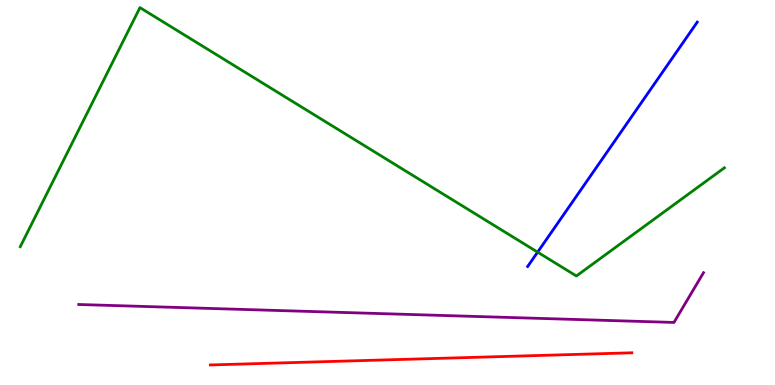[{'lines': ['blue', 'red'], 'intersections': []}, {'lines': ['green', 'red'], 'intersections': []}, {'lines': ['purple', 'red'], 'intersections': []}, {'lines': ['blue', 'green'], 'intersections': [{'x': 6.94, 'y': 3.45}]}, {'lines': ['blue', 'purple'], 'intersections': []}, {'lines': ['green', 'purple'], 'intersections': []}]